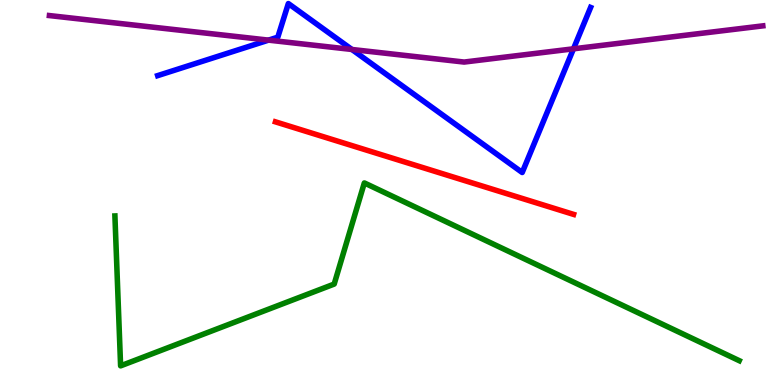[{'lines': ['blue', 'red'], 'intersections': []}, {'lines': ['green', 'red'], 'intersections': []}, {'lines': ['purple', 'red'], 'intersections': []}, {'lines': ['blue', 'green'], 'intersections': []}, {'lines': ['blue', 'purple'], 'intersections': [{'x': 3.46, 'y': 8.96}, {'x': 4.54, 'y': 8.71}, {'x': 7.4, 'y': 8.73}]}, {'lines': ['green', 'purple'], 'intersections': []}]